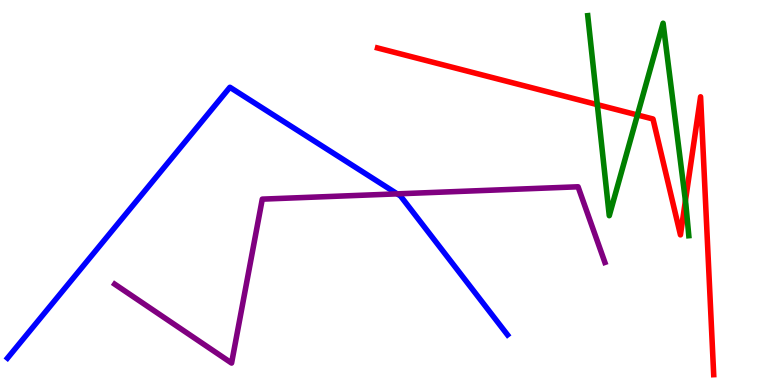[{'lines': ['blue', 'red'], 'intersections': []}, {'lines': ['green', 'red'], 'intersections': [{'x': 7.71, 'y': 7.28}, {'x': 8.22, 'y': 7.01}, {'x': 8.84, 'y': 4.79}]}, {'lines': ['purple', 'red'], 'intersections': []}, {'lines': ['blue', 'green'], 'intersections': []}, {'lines': ['blue', 'purple'], 'intersections': [{'x': 5.13, 'y': 4.96}]}, {'lines': ['green', 'purple'], 'intersections': []}]